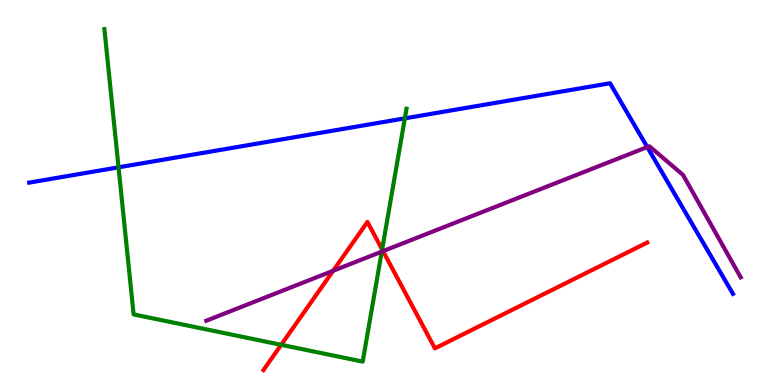[{'lines': ['blue', 'red'], 'intersections': []}, {'lines': ['green', 'red'], 'intersections': [{'x': 3.63, 'y': 1.04}, {'x': 4.93, 'y': 3.52}]}, {'lines': ['purple', 'red'], 'intersections': [{'x': 4.3, 'y': 2.97}, {'x': 4.94, 'y': 3.48}]}, {'lines': ['blue', 'green'], 'intersections': [{'x': 1.53, 'y': 5.65}, {'x': 5.22, 'y': 6.93}]}, {'lines': ['blue', 'purple'], 'intersections': [{'x': 8.35, 'y': 6.18}]}, {'lines': ['green', 'purple'], 'intersections': [{'x': 4.93, 'y': 3.46}]}]